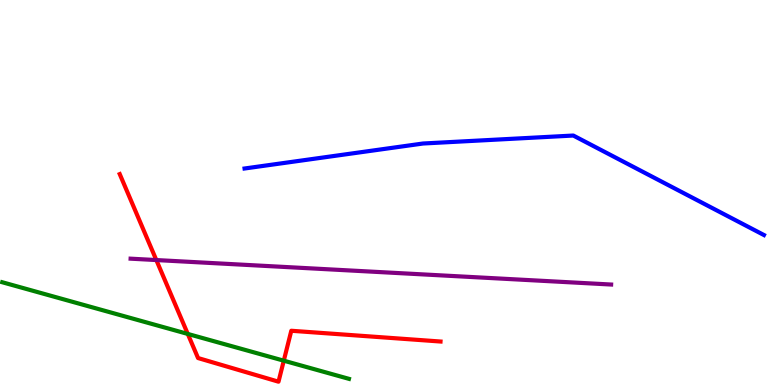[{'lines': ['blue', 'red'], 'intersections': []}, {'lines': ['green', 'red'], 'intersections': [{'x': 2.42, 'y': 1.33}, {'x': 3.66, 'y': 0.632}]}, {'lines': ['purple', 'red'], 'intersections': [{'x': 2.02, 'y': 3.25}]}, {'lines': ['blue', 'green'], 'intersections': []}, {'lines': ['blue', 'purple'], 'intersections': []}, {'lines': ['green', 'purple'], 'intersections': []}]